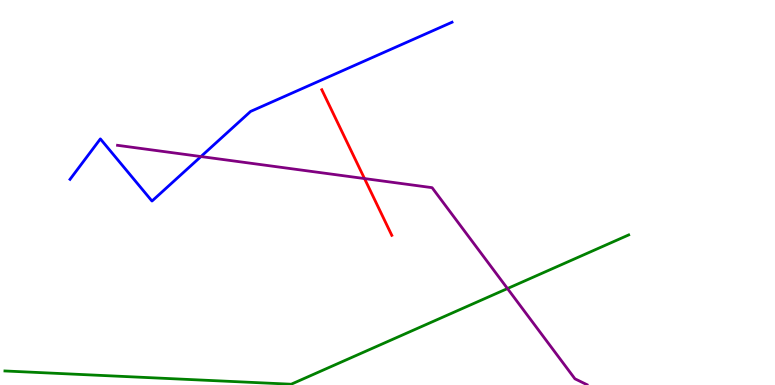[{'lines': ['blue', 'red'], 'intersections': []}, {'lines': ['green', 'red'], 'intersections': []}, {'lines': ['purple', 'red'], 'intersections': [{'x': 4.7, 'y': 5.36}]}, {'lines': ['blue', 'green'], 'intersections': []}, {'lines': ['blue', 'purple'], 'intersections': [{'x': 2.59, 'y': 5.93}]}, {'lines': ['green', 'purple'], 'intersections': [{'x': 6.55, 'y': 2.51}]}]